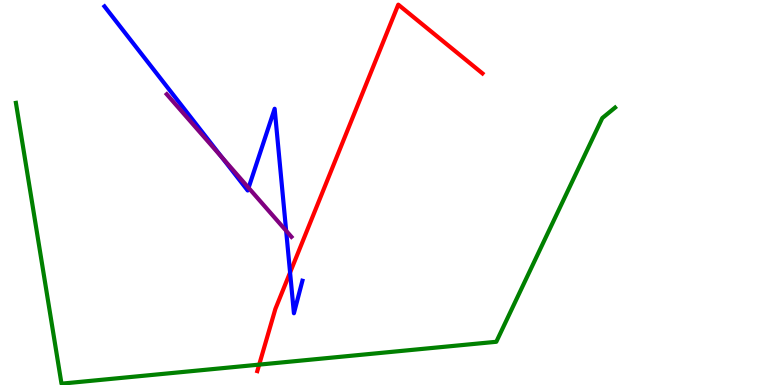[{'lines': ['blue', 'red'], 'intersections': [{'x': 3.74, 'y': 2.92}]}, {'lines': ['green', 'red'], 'intersections': [{'x': 3.34, 'y': 0.529}]}, {'lines': ['purple', 'red'], 'intersections': []}, {'lines': ['blue', 'green'], 'intersections': []}, {'lines': ['blue', 'purple'], 'intersections': [{'x': 2.86, 'y': 5.92}, {'x': 3.21, 'y': 5.12}, {'x': 3.69, 'y': 4.01}]}, {'lines': ['green', 'purple'], 'intersections': []}]